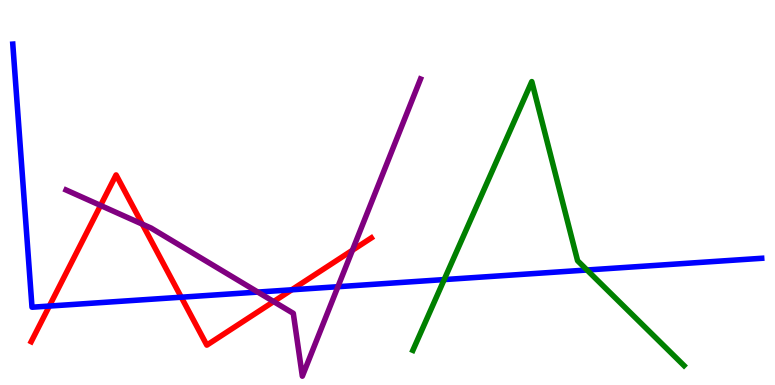[{'lines': ['blue', 'red'], 'intersections': [{'x': 0.637, 'y': 2.05}, {'x': 2.34, 'y': 2.28}, {'x': 3.76, 'y': 2.47}]}, {'lines': ['green', 'red'], 'intersections': []}, {'lines': ['purple', 'red'], 'intersections': [{'x': 1.3, 'y': 4.66}, {'x': 1.84, 'y': 4.18}, {'x': 3.53, 'y': 2.17}, {'x': 4.55, 'y': 3.5}]}, {'lines': ['blue', 'green'], 'intersections': [{'x': 5.73, 'y': 2.74}, {'x': 7.57, 'y': 2.99}]}, {'lines': ['blue', 'purple'], 'intersections': [{'x': 3.33, 'y': 2.41}, {'x': 4.36, 'y': 2.55}]}, {'lines': ['green', 'purple'], 'intersections': []}]